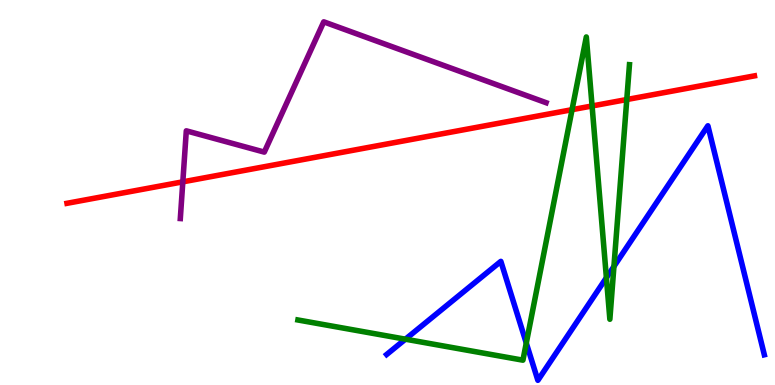[{'lines': ['blue', 'red'], 'intersections': []}, {'lines': ['green', 'red'], 'intersections': [{'x': 7.38, 'y': 7.15}, {'x': 7.64, 'y': 7.25}, {'x': 8.09, 'y': 7.41}]}, {'lines': ['purple', 'red'], 'intersections': [{'x': 2.36, 'y': 5.28}]}, {'lines': ['blue', 'green'], 'intersections': [{'x': 5.23, 'y': 1.19}, {'x': 6.79, 'y': 1.09}, {'x': 7.82, 'y': 2.79}, {'x': 7.92, 'y': 3.08}]}, {'lines': ['blue', 'purple'], 'intersections': []}, {'lines': ['green', 'purple'], 'intersections': []}]